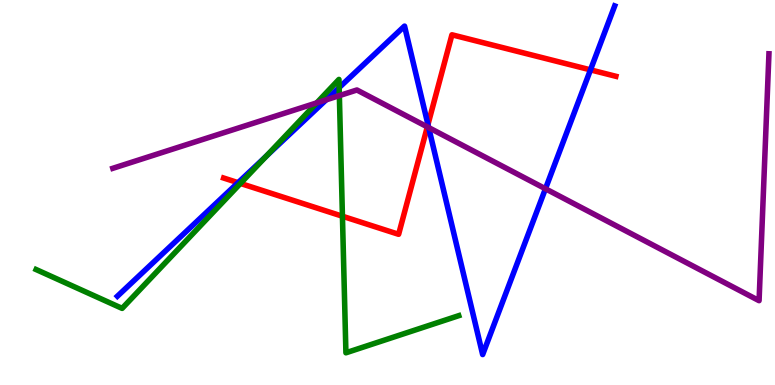[{'lines': ['blue', 'red'], 'intersections': [{'x': 3.07, 'y': 5.26}, {'x': 5.52, 'y': 6.76}, {'x': 7.62, 'y': 8.19}]}, {'lines': ['green', 'red'], 'intersections': [{'x': 3.1, 'y': 5.24}, {'x': 4.42, 'y': 4.38}]}, {'lines': ['purple', 'red'], 'intersections': [{'x': 5.51, 'y': 6.7}]}, {'lines': ['blue', 'green'], 'intersections': [{'x': 3.44, 'y': 5.94}, {'x': 4.38, 'y': 7.72}]}, {'lines': ['blue', 'purple'], 'intersections': [{'x': 4.21, 'y': 7.41}, {'x': 5.53, 'y': 6.69}, {'x': 7.04, 'y': 5.1}]}, {'lines': ['green', 'purple'], 'intersections': [{'x': 4.09, 'y': 7.33}, {'x': 4.38, 'y': 7.52}]}]